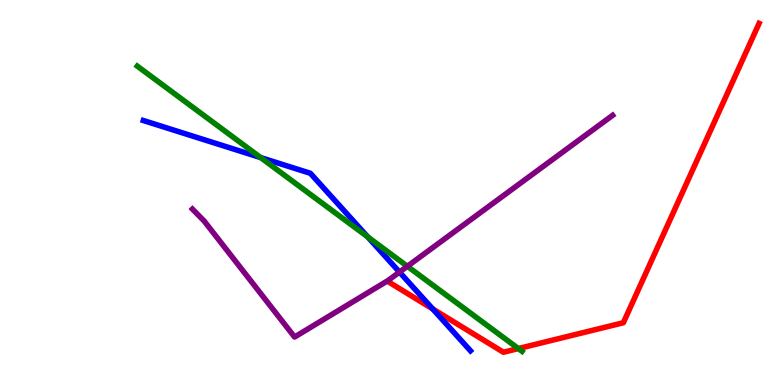[{'lines': ['blue', 'red'], 'intersections': [{'x': 5.58, 'y': 1.97}]}, {'lines': ['green', 'red'], 'intersections': [{'x': 6.69, 'y': 0.946}]}, {'lines': ['purple', 'red'], 'intersections': []}, {'lines': ['blue', 'green'], 'intersections': [{'x': 3.36, 'y': 5.91}, {'x': 4.75, 'y': 3.84}]}, {'lines': ['blue', 'purple'], 'intersections': [{'x': 5.15, 'y': 2.93}]}, {'lines': ['green', 'purple'], 'intersections': [{'x': 5.26, 'y': 3.08}]}]